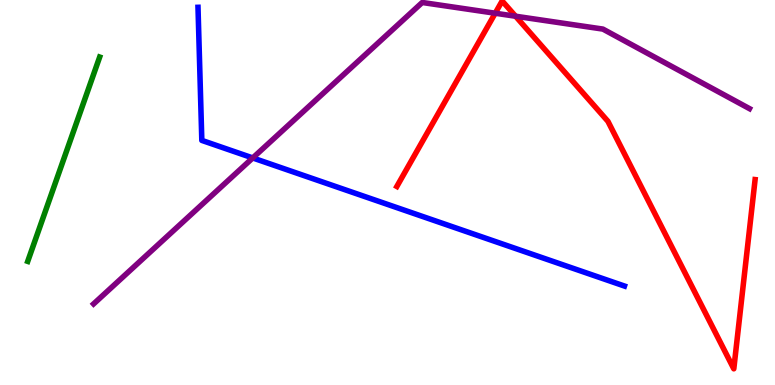[{'lines': ['blue', 'red'], 'intersections': []}, {'lines': ['green', 'red'], 'intersections': []}, {'lines': ['purple', 'red'], 'intersections': [{'x': 6.39, 'y': 9.66}, {'x': 6.65, 'y': 9.58}]}, {'lines': ['blue', 'green'], 'intersections': []}, {'lines': ['blue', 'purple'], 'intersections': [{'x': 3.26, 'y': 5.9}]}, {'lines': ['green', 'purple'], 'intersections': []}]